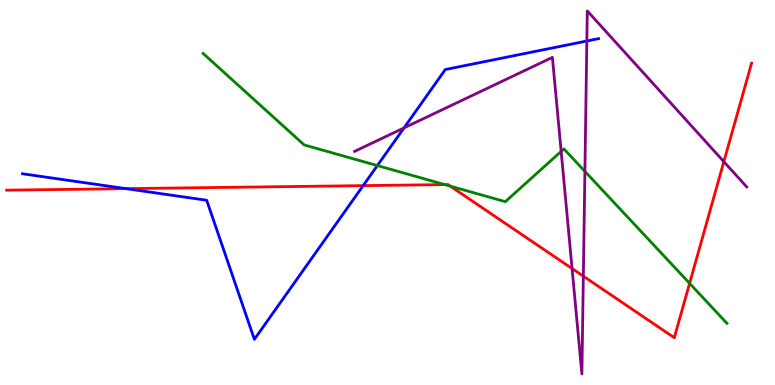[{'lines': ['blue', 'red'], 'intersections': [{'x': 1.63, 'y': 5.1}, {'x': 4.69, 'y': 5.18}]}, {'lines': ['green', 'red'], 'intersections': [{'x': 5.74, 'y': 5.21}, {'x': 5.81, 'y': 5.16}, {'x': 8.9, 'y': 2.64}]}, {'lines': ['purple', 'red'], 'intersections': [{'x': 7.38, 'y': 3.02}, {'x': 7.53, 'y': 2.83}, {'x': 9.34, 'y': 5.8}]}, {'lines': ['blue', 'green'], 'intersections': [{'x': 4.87, 'y': 5.7}]}, {'lines': ['blue', 'purple'], 'intersections': [{'x': 5.21, 'y': 6.68}, {'x': 7.57, 'y': 8.93}]}, {'lines': ['green', 'purple'], 'intersections': [{'x': 7.24, 'y': 6.07}, {'x': 7.55, 'y': 5.55}]}]